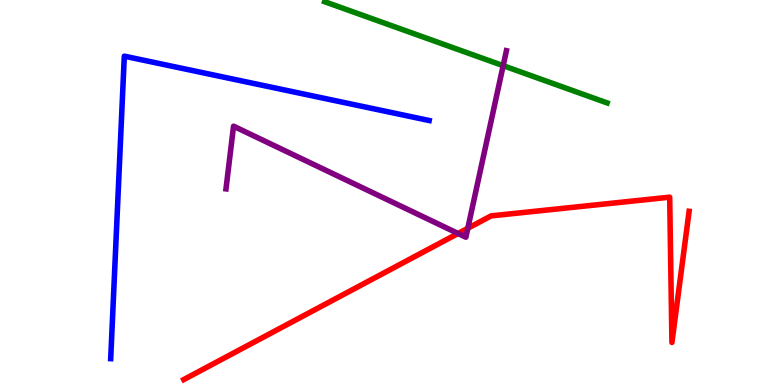[{'lines': ['blue', 'red'], 'intersections': []}, {'lines': ['green', 'red'], 'intersections': []}, {'lines': ['purple', 'red'], 'intersections': [{'x': 5.91, 'y': 3.94}, {'x': 6.04, 'y': 4.07}]}, {'lines': ['blue', 'green'], 'intersections': []}, {'lines': ['blue', 'purple'], 'intersections': []}, {'lines': ['green', 'purple'], 'intersections': [{'x': 6.49, 'y': 8.29}]}]